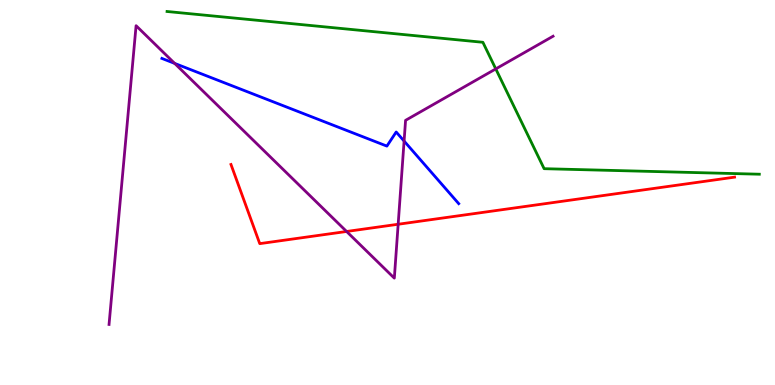[{'lines': ['blue', 'red'], 'intersections': []}, {'lines': ['green', 'red'], 'intersections': []}, {'lines': ['purple', 'red'], 'intersections': [{'x': 4.47, 'y': 3.99}, {'x': 5.14, 'y': 4.18}]}, {'lines': ['blue', 'green'], 'intersections': []}, {'lines': ['blue', 'purple'], 'intersections': [{'x': 2.25, 'y': 8.35}, {'x': 5.21, 'y': 6.34}]}, {'lines': ['green', 'purple'], 'intersections': [{'x': 6.4, 'y': 8.21}]}]